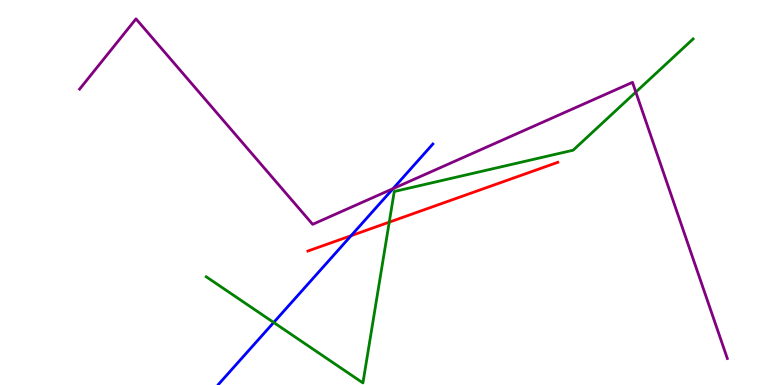[{'lines': ['blue', 'red'], 'intersections': [{'x': 4.53, 'y': 3.88}]}, {'lines': ['green', 'red'], 'intersections': [{'x': 5.02, 'y': 4.23}]}, {'lines': ['purple', 'red'], 'intersections': []}, {'lines': ['blue', 'green'], 'intersections': [{'x': 3.53, 'y': 1.62}]}, {'lines': ['blue', 'purple'], 'intersections': [{'x': 5.07, 'y': 5.1}]}, {'lines': ['green', 'purple'], 'intersections': [{'x': 8.2, 'y': 7.61}]}]